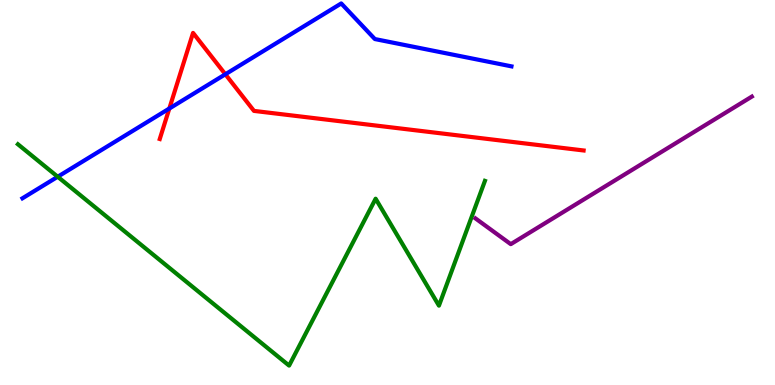[{'lines': ['blue', 'red'], 'intersections': [{'x': 2.18, 'y': 7.18}, {'x': 2.91, 'y': 8.07}]}, {'lines': ['green', 'red'], 'intersections': []}, {'lines': ['purple', 'red'], 'intersections': []}, {'lines': ['blue', 'green'], 'intersections': [{'x': 0.745, 'y': 5.41}]}, {'lines': ['blue', 'purple'], 'intersections': []}, {'lines': ['green', 'purple'], 'intersections': []}]